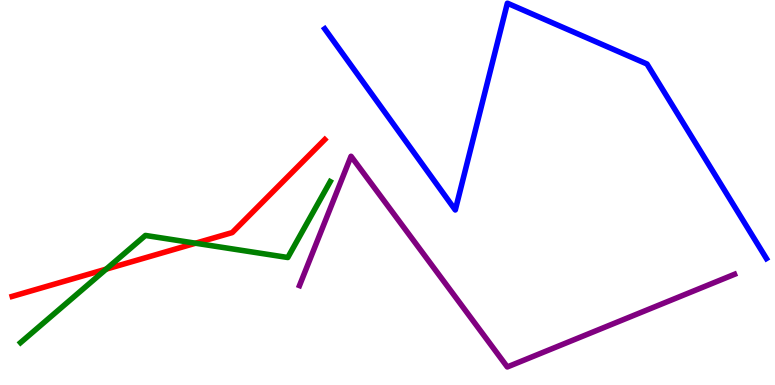[{'lines': ['blue', 'red'], 'intersections': []}, {'lines': ['green', 'red'], 'intersections': [{'x': 1.37, 'y': 3.01}, {'x': 2.52, 'y': 3.68}]}, {'lines': ['purple', 'red'], 'intersections': []}, {'lines': ['blue', 'green'], 'intersections': []}, {'lines': ['blue', 'purple'], 'intersections': []}, {'lines': ['green', 'purple'], 'intersections': []}]